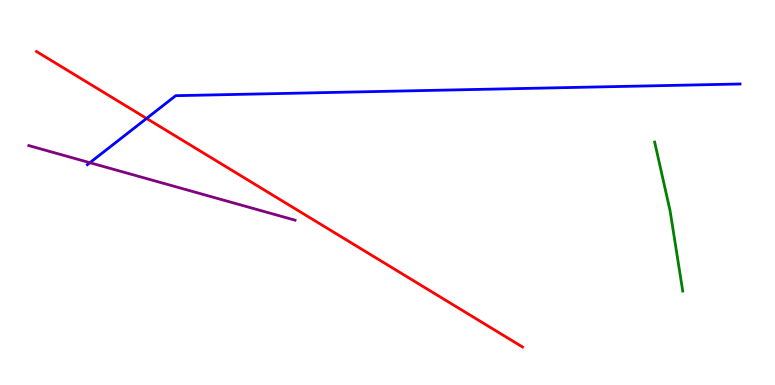[{'lines': ['blue', 'red'], 'intersections': [{'x': 1.89, 'y': 6.92}]}, {'lines': ['green', 'red'], 'intersections': []}, {'lines': ['purple', 'red'], 'intersections': []}, {'lines': ['blue', 'green'], 'intersections': []}, {'lines': ['blue', 'purple'], 'intersections': [{'x': 1.16, 'y': 5.77}]}, {'lines': ['green', 'purple'], 'intersections': []}]